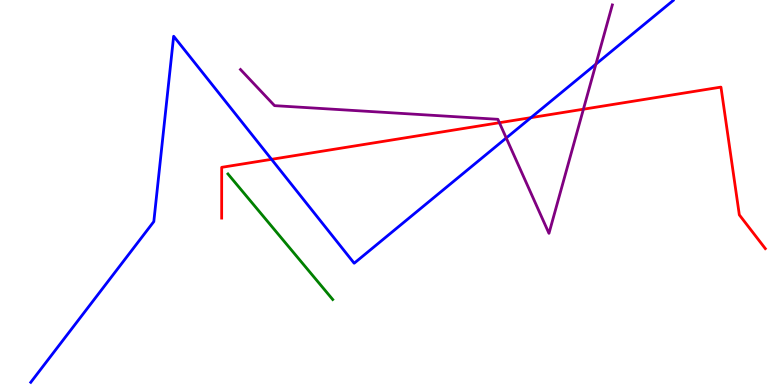[{'lines': ['blue', 'red'], 'intersections': [{'x': 3.5, 'y': 5.86}, {'x': 6.85, 'y': 6.94}]}, {'lines': ['green', 'red'], 'intersections': []}, {'lines': ['purple', 'red'], 'intersections': [{'x': 6.44, 'y': 6.81}, {'x': 7.53, 'y': 7.16}]}, {'lines': ['blue', 'green'], 'intersections': []}, {'lines': ['blue', 'purple'], 'intersections': [{'x': 6.53, 'y': 6.42}, {'x': 7.69, 'y': 8.33}]}, {'lines': ['green', 'purple'], 'intersections': []}]